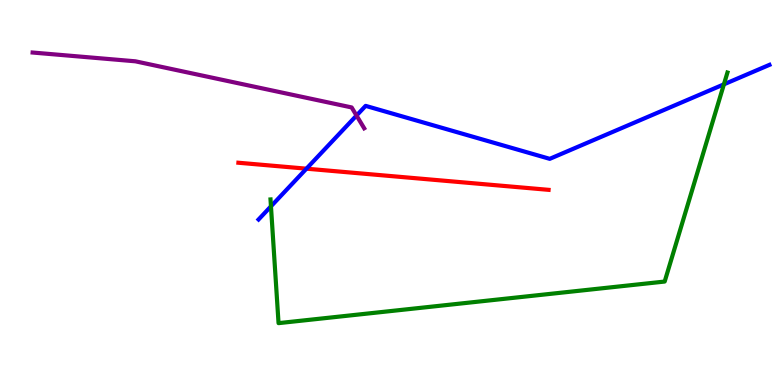[{'lines': ['blue', 'red'], 'intersections': [{'x': 3.95, 'y': 5.62}]}, {'lines': ['green', 'red'], 'intersections': []}, {'lines': ['purple', 'red'], 'intersections': []}, {'lines': ['blue', 'green'], 'intersections': [{'x': 3.5, 'y': 4.64}, {'x': 9.34, 'y': 7.81}]}, {'lines': ['blue', 'purple'], 'intersections': [{'x': 4.6, 'y': 7.0}]}, {'lines': ['green', 'purple'], 'intersections': []}]